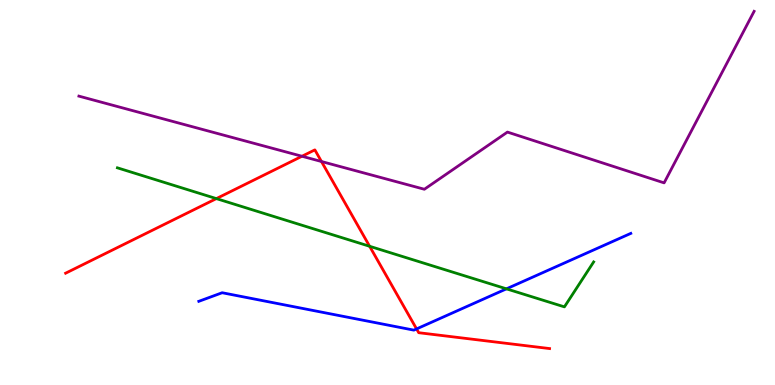[{'lines': ['blue', 'red'], 'intersections': [{'x': 5.38, 'y': 1.46}]}, {'lines': ['green', 'red'], 'intersections': [{'x': 2.79, 'y': 4.84}, {'x': 4.77, 'y': 3.6}]}, {'lines': ['purple', 'red'], 'intersections': [{'x': 3.9, 'y': 5.94}, {'x': 4.15, 'y': 5.8}]}, {'lines': ['blue', 'green'], 'intersections': [{'x': 6.53, 'y': 2.5}]}, {'lines': ['blue', 'purple'], 'intersections': []}, {'lines': ['green', 'purple'], 'intersections': []}]